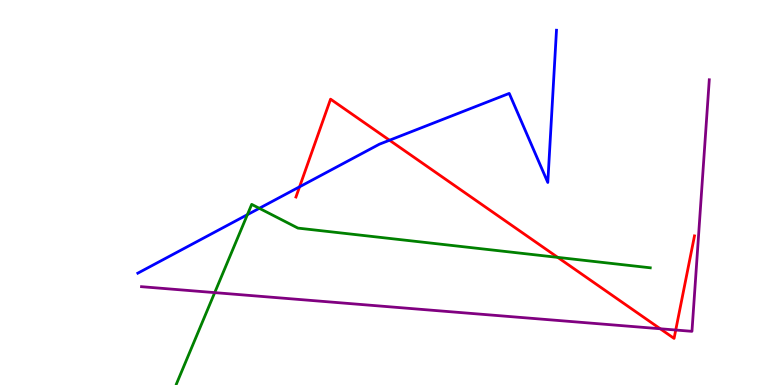[{'lines': ['blue', 'red'], 'intersections': [{'x': 3.87, 'y': 5.15}, {'x': 5.03, 'y': 6.36}]}, {'lines': ['green', 'red'], 'intersections': [{'x': 7.2, 'y': 3.31}]}, {'lines': ['purple', 'red'], 'intersections': [{'x': 8.52, 'y': 1.46}, {'x': 8.72, 'y': 1.43}]}, {'lines': ['blue', 'green'], 'intersections': [{'x': 3.19, 'y': 4.42}, {'x': 3.35, 'y': 4.59}]}, {'lines': ['blue', 'purple'], 'intersections': []}, {'lines': ['green', 'purple'], 'intersections': [{'x': 2.77, 'y': 2.4}]}]